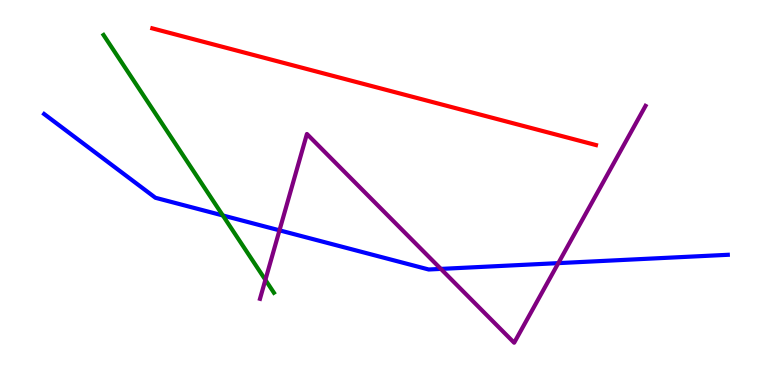[{'lines': ['blue', 'red'], 'intersections': []}, {'lines': ['green', 'red'], 'intersections': []}, {'lines': ['purple', 'red'], 'intersections': []}, {'lines': ['blue', 'green'], 'intersections': [{'x': 2.88, 'y': 4.4}]}, {'lines': ['blue', 'purple'], 'intersections': [{'x': 3.61, 'y': 4.02}, {'x': 5.69, 'y': 3.02}, {'x': 7.2, 'y': 3.17}]}, {'lines': ['green', 'purple'], 'intersections': [{'x': 3.42, 'y': 2.73}]}]